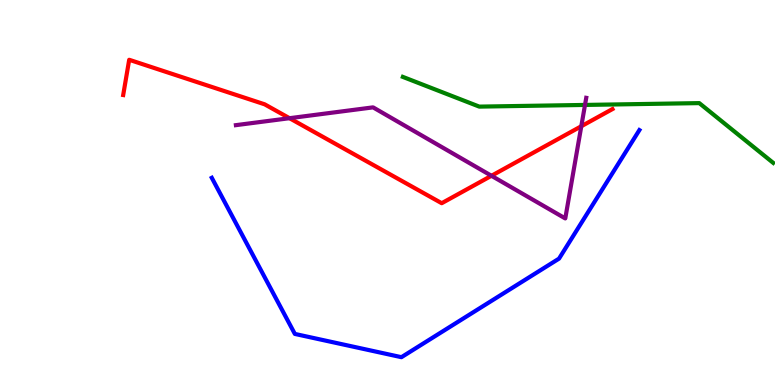[{'lines': ['blue', 'red'], 'intersections': []}, {'lines': ['green', 'red'], 'intersections': []}, {'lines': ['purple', 'red'], 'intersections': [{'x': 3.74, 'y': 6.93}, {'x': 6.34, 'y': 5.43}, {'x': 7.5, 'y': 6.72}]}, {'lines': ['blue', 'green'], 'intersections': []}, {'lines': ['blue', 'purple'], 'intersections': []}, {'lines': ['green', 'purple'], 'intersections': [{'x': 7.55, 'y': 7.27}]}]